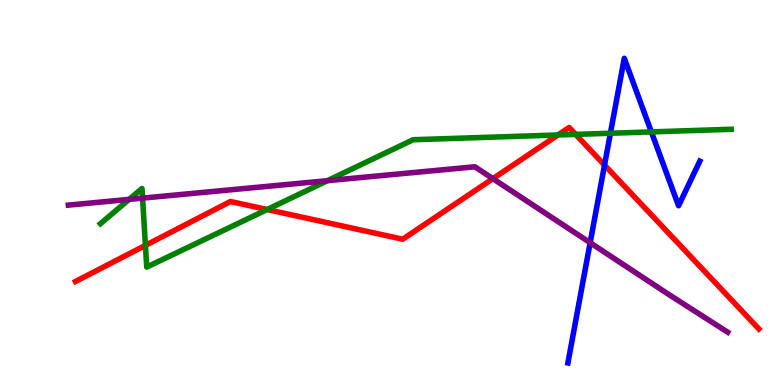[{'lines': ['blue', 'red'], 'intersections': [{'x': 7.8, 'y': 5.71}]}, {'lines': ['green', 'red'], 'intersections': [{'x': 1.88, 'y': 3.63}, {'x': 3.45, 'y': 4.56}, {'x': 7.2, 'y': 6.49}, {'x': 7.43, 'y': 6.51}]}, {'lines': ['purple', 'red'], 'intersections': [{'x': 6.36, 'y': 5.36}]}, {'lines': ['blue', 'green'], 'intersections': [{'x': 7.88, 'y': 6.54}, {'x': 8.4, 'y': 6.57}]}, {'lines': ['blue', 'purple'], 'intersections': [{'x': 7.61, 'y': 3.7}]}, {'lines': ['green', 'purple'], 'intersections': [{'x': 1.67, 'y': 4.82}, {'x': 1.84, 'y': 4.85}, {'x': 4.23, 'y': 5.31}]}]